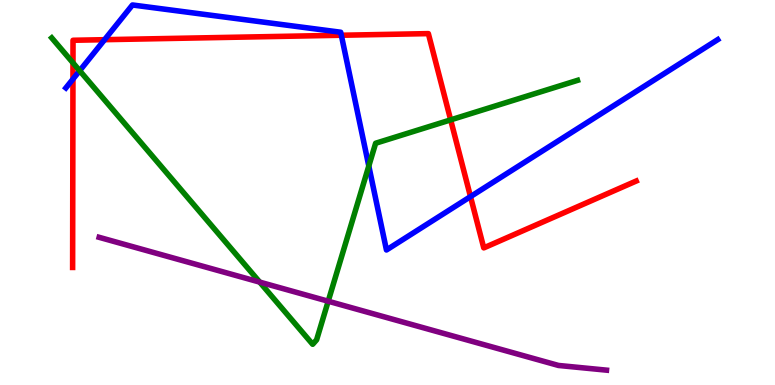[{'lines': ['blue', 'red'], 'intersections': [{'x': 0.941, 'y': 7.95}, {'x': 1.35, 'y': 8.97}, {'x': 4.4, 'y': 9.08}, {'x': 6.07, 'y': 4.89}]}, {'lines': ['green', 'red'], 'intersections': [{'x': 0.942, 'y': 8.37}, {'x': 5.81, 'y': 6.89}]}, {'lines': ['purple', 'red'], 'intersections': []}, {'lines': ['blue', 'green'], 'intersections': [{'x': 1.03, 'y': 8.16}, {'x': 4.76, 'y': 5.69}]}, {'lines': ['blue', 'purple'], 'intersections': []}, {'lines': ['green', 'purple'], 'intersections': [{'x': 3.35, 'y': 2.67}, {'x': 4.23, 'y': 2.18}]}]